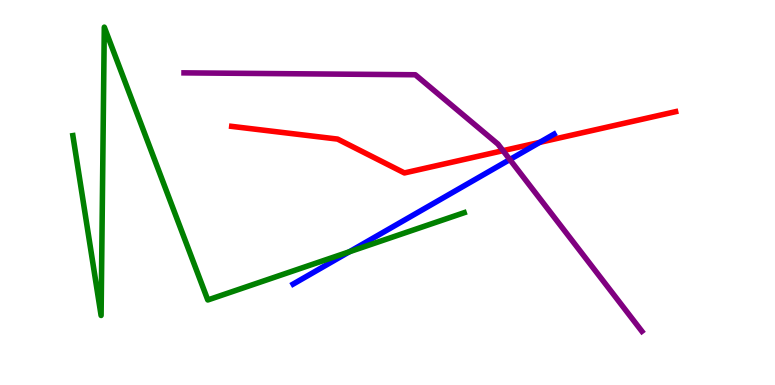[{'lines': ['blue', 'red'], 'intersections': [{'x': 6.96, 'y': 6.3}]}, {'lines': ['green', 'red'], 'intersections': []}, {'lines': ['purple', 'red'], 'intersections': [{'x': 6.49, 'y': 6.09}]}, {'lines': ['blue', 'green'], 'intersections': [{'x': 4.51, 'y': 3.46}]}, {'lines': ['blue', 'purple'], 'intersections': [{'x': 6.58, 'y': 5.86}]}, {'lines': ['green', 'purple'], 'intersections': []}]